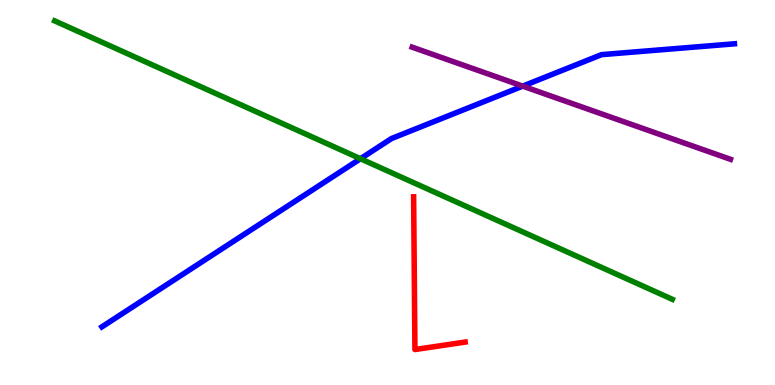[{'lines': ['blue', 'red'], 'intersections': []}, {'lines': ['green', 'red'], 'intersections': []}, {'lines': ['purple', 'red'], 'intersections': []}, {'lines': ['blue', 'green'], 'intersections': [{'x': 4.65, 'y': 5.88}]}, {'lines': ['blue', 'purple'], 'intersections': [{'x': 6.75, 'y': 7.76}]}, {'lines': ['green', 'purple'], 'intersections': []}]